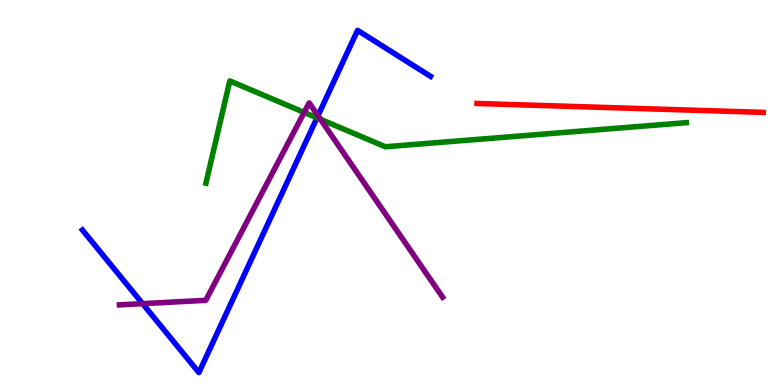[{'lines': ['blue', 'red'], 'intersections': []}, {'lines': ['green', 'red'], 'intersections': []}, {'lines': ['purple', 'red'], 'intersections': []}, {'lines': ['blue', 'green'], 'intersections': [{'x': 4.09, 'y': 6.94}]}, {'lines': ['blue', 'purple'], 'intersections': [{'x': 1.84, 'y': 2.11}, {'x': 4.1, 'y': 6.99}]}, {'lines': ['green', 'purple'], 'intersections': [{'x': 3.92, 'y': 7.08}, {'x': 4.13, 'y': 6.9}]}]